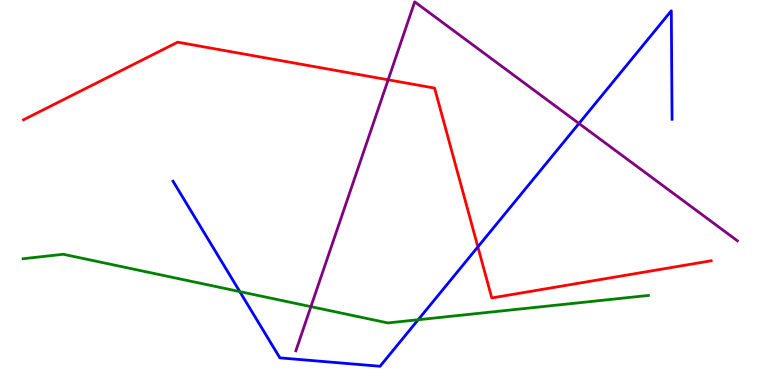[{'lines': ['blue', 'red'], 'intersections': [{'x': 6.17, 'y': 3.59}]}, {'lines': ['green', 'red'], 'intersections': []}, {'lines': ['purple', 'red'], 'intersections': [{'x': 5.01, 'y': 7.93}]}, {'lines': ['blue', 'green'], 'intersections': [{'x': 3.09, 'y': 2.43}, {'x': 5.4, 'y': 1.7}]}, {'lines': ['blue', 'purple'], 'intersections': [{'x': 7.47, 'y': 6.79}]}, {'lines': ['green', 'purple'], 'intersections': [{'x': 4.01, 'y': 2.04}]}]